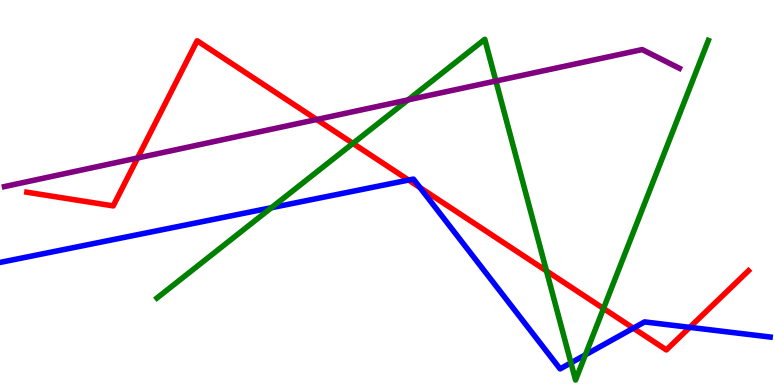[{'lines': ['blue', 'red'], 'intersections': [{'x': 5.27, 'y': 5.32}, {'x': 5.42, 'y': 5.13}, {'x': 8.17, 'y': 1.48}, {'x': 8.9, 'y': 1.5}]}, {'lines': ['green', 'red'], 'intersections': [{'x': 4.55, 'y': 6.28}, {'x': 7.05, 'y': 2.96}, {'x': 7.79, 'y': 1.99}]}, {'lines': ['purple', 'red'], 'intersections': [{'x': 1.78, 'y': 5.9}, {'x': 4.09, 'y': 6.9}]}, {'lines': ['blue', 'green'], 'intersections': [{'x': 3.5, 'y': 4.6}, {'x': 7.37, 'y': 0.576}, {'x': 7.55, 'y': 0.784}]}, {'lines': ['blue', 'purple'], 'intersections': []}, {'lines': ['green', 'purple'], 'intersections': [{'x': 5.27, 'y': 7.41}, {'x': 6.4, 'y': 7.9}]}]